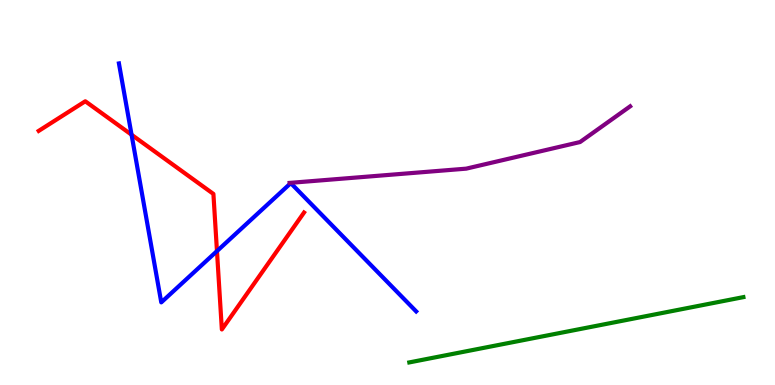[{'lines': ['blue', 'red'], 'intersections': [{'x': 1.7, 'y': 6.5}, {'x': 2.8, 'y': 3.48}]}, {'lines': ['green', 'red'], 'intersections': []}, {'lines': ['purple', 'red'], 'intersections': []}, {'lines': ['blue', 'green'], 'intersections': []}, {'lines': ['blue', 'purple'], 'intersections': []}, {'lines': ['green', 'purple'], 'intersections': []}]